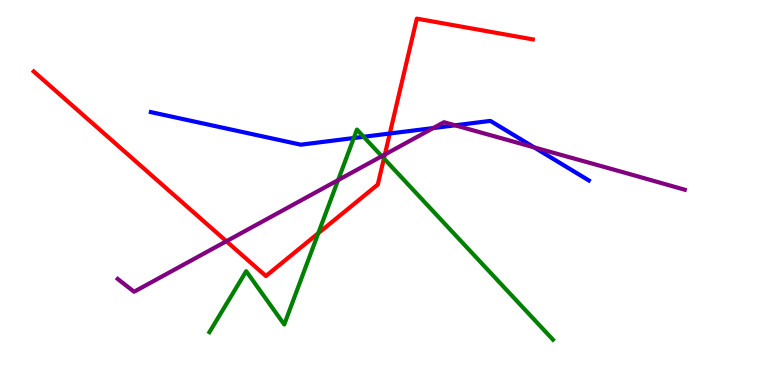[{'lines': ['blue', 'red'], 'intersections': [{'x': 5.03, 'y': 6.53}]}, {'lines': ['green', 'red'], 'intersections': [{'x': 4.11, 'y': 3.94}, {'x': 4.95, 'y': 5.88}]}, {'lines': ['purple', 'red'], 'intersections': [{'x': 2.92, 'y': 3.73}, {'x': 4.97, 'y': 5.99}]}, {'lines': ['blue', 'green'], 'intersections': [{'x': 4.56, 'y': 6.41}, {'x': 4.69, 'y': 6.45}]}, {'lines': ['blue', 'purple'], 'intersections': [{'x': 5.59, 'y': 6.67}, {'x': 5.87, 'y': 6.74}, {'x': 6.89, 'y': 6.17}]}, {'lines': ['green', 'purple'], 'intersections': [{'x': 4.36, 'y': 5.32}, {'x': 4.93, 'y': 5.94}]}]